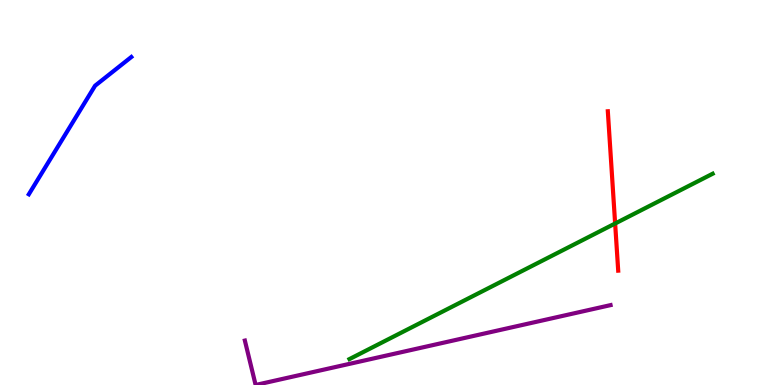[{'lines': ['blue', 'red'], 'intersections': []}, {'lines': ['green', 'red'], 'intersections': [{'x': 7.94, 'y': 4.19}]}, {'lines': ['purple', 'red'], 'intersections': []}, {'lines': ['blue', 'green'], 'intersections': []}, {'lines': ['blue', 'purple'], 'intersections': []}, {'lines': ['green', 'purple'], 'intersections': []}]